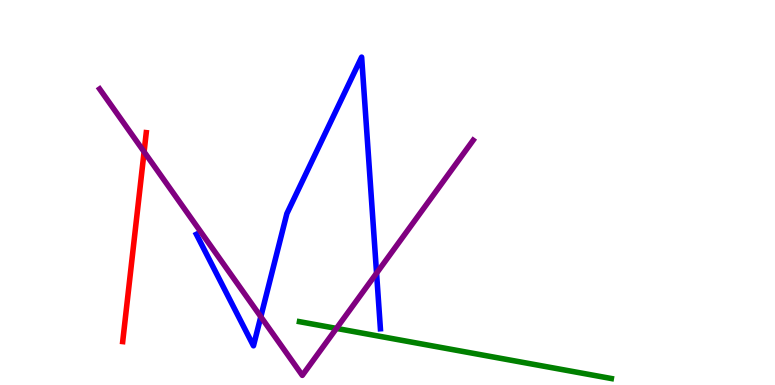[{'lines': ['blue', 'red'], 'intersections': []}, {'lines': ['green', 'red'], 'intersections': []}, {'lines': ['purple', 'red'], 'intersections': [{'x': 1.86, 'y': 6.06}]}, {'lines': ['blue', 'green'], 'intersections': []}, {'lines': ['blue', 'purple'], 'intersections': [{'x': 3.37, 'y': 1.77}, {'x': 4.86, 'y': 2.9}]}, {'lines': ['green', 'purple'], 'intersections': [{'x': 4.34, 'y': 1.47}]}]